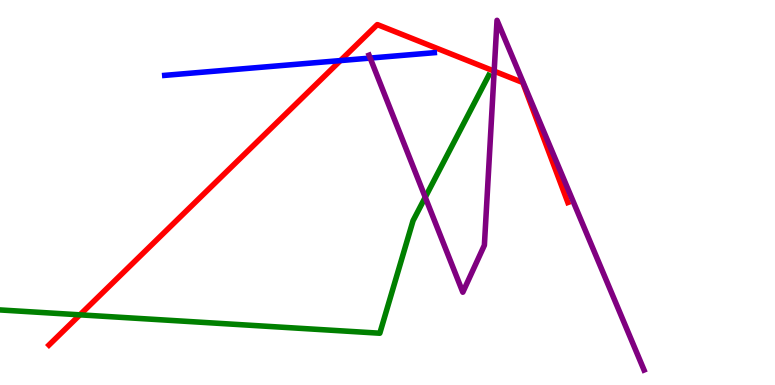[{'lines': ['blue', 'red'], 'intersections': [{'x': 4.39, 'y': 8.43}]}, {'lines': ['green', 'red'], 'intersections': [{'x': 1.03, 'y': 1.82}]}, {'lines': ['purple', 'red'], 'intersections': [{'x': 6.38, 'y': 8.15}]}, {'lines': ['blue', 'green'], 'intersections': []}, {'lines': ['blue', 'purple'], 'intersections': [{'x': 4.78, 'y': 8.49}]}, {'lines': ['green', 'purple'], 'intersections': [{'x': 5.49, 'y': 4.88}]}]